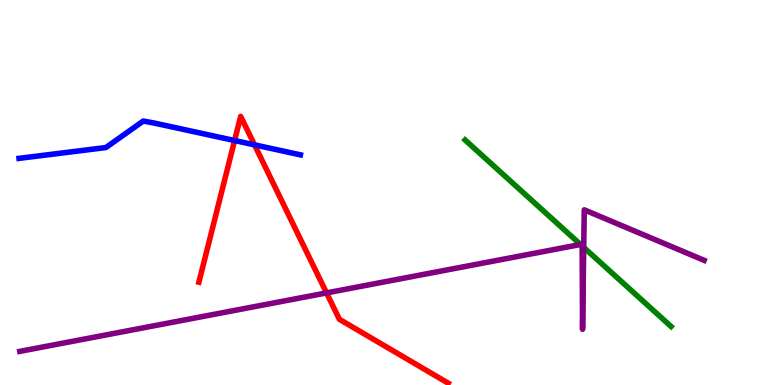[{'lines': ['blue', 'red'], 'intersections': [{'x': 3.03, 'y': 6.35}, {'x': 3.28, 'y': 6.24}]}, {'lines': ['green', 'red'], 'intersections': []}, {'lines': ['purple', 'red'], 'intersections': [{'x': 4.21, 'y': 2.39}]}, {'lines': ['blue', 'green'], 'intersections': []}, {'lines': ['blue', 'purple'], 'intersections': []}, {'lines': ['green', 'purple'], 'intersections': [{'x': 7.49, 'y': 3.65}, {'x': 7.51, 'y': 3.61}, {'x': 7.53, 'y': 3.57}]}]